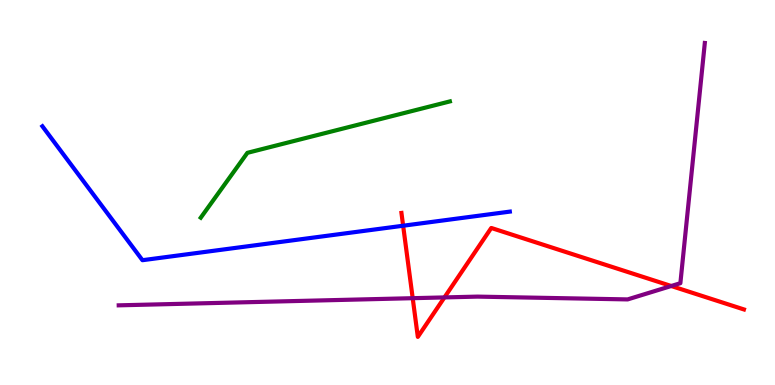[{'lines': ['blue', 'red'], 'intersections': [{'x': 5.2, 'y': 4.14}]}, {'lines': ['green', 'red'], 'intersections': []}, {'lines': ['purple', 'red'], 'intersections': [{'x': 5.33, 'y': 2.25}, {'x': 5.73, 'y': 2.27}, {'x': 8.66, 'y': 2.57}]}, {'lines': ['blue', 'green'], 'intersections': []}, {'lines': ['blue', 'purple'], 'intersections': []}, {'lines': ['green', 'purple'], 'intersections': []}]